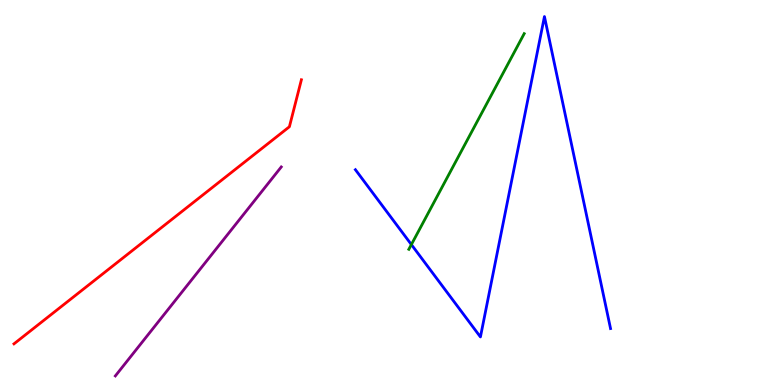[{'lines': ['blue', 'red'], 'intersections': []}, {'lines': ['green', 'red'], 'intersections': []}, {'lines': ['purple', 'red'], 'intersections': []}, {'lines': ['blue', 'green'], 'intersections': [{'x': 5.31, 'y': 3.65}]}, {'lines': ['blue', 'purple'], 'intersections': []}, {'lines': ['green', 'purple'], 'intersections': []}]